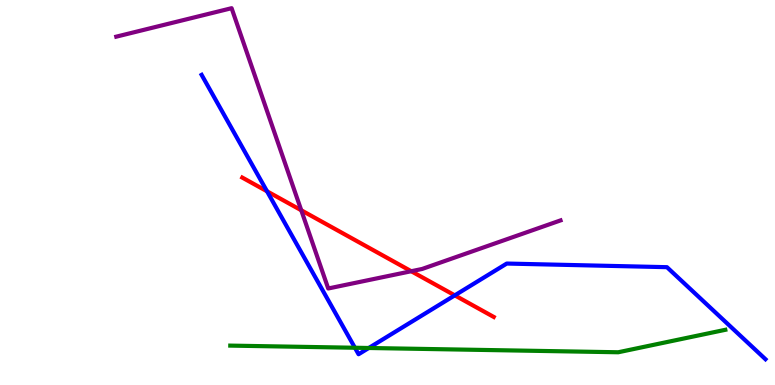[{'lines': ['blue', 'red'], 'intersections': [{'x': 3.45, 'y': 5.03}, {'x': 5.87, 'y': 2.33}]}, {'lines': ['green', 'red'], 'intersections': []}, {'lines': ['purple', 'red'], 'intersections': [{'x': 3.89, 'y': 4.54}, {'x': 5.31, 'y': 2.96}]}, {'lines': ['blue', 'green'], 'intersections': [{'x': 4.58, 'y': 0.968}, {'x': 4.76, 'y': 0.961}]}, {'lines': ['blue', 'purple'], 'intersections': []}, {'lines': ['green', 'purple'], 'intersections': []}]